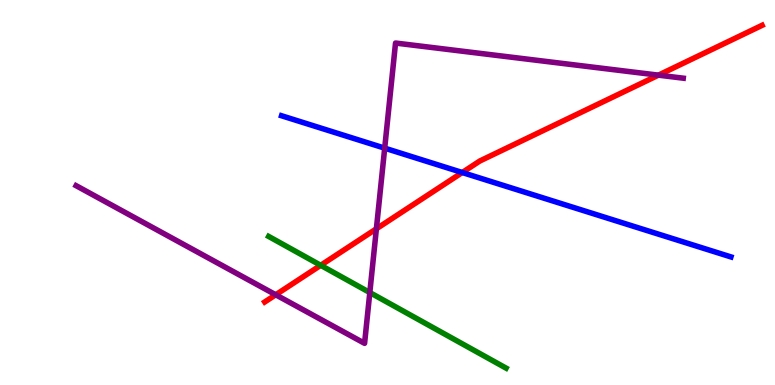[{'lines': ['blue', 'red'], 'intersections': [{'x': 5.96, 'y': 5.52}]}, {'lines': ['green', 'red'], 'intersections': [{'x': 4.14, 'y': 3.11}]}, {'lines': ['purple', 'red'], 'intersections': [{'x': 3.56, 'y': 2.34}, {'x': 4.86, 'y': 4.06}, {'x': 8.5, 'y': 8.05}]}, {'lines': ['blue', 'green'], 'intersections': []}, {'lines': ['blue', 'purple'], 'intersections': [{'x': 4.96, 'y': 6.15}]}, {'lines': ['green', 'purple'], 'intersections': [{'x': 4.77, 'y': 2.4}]}]